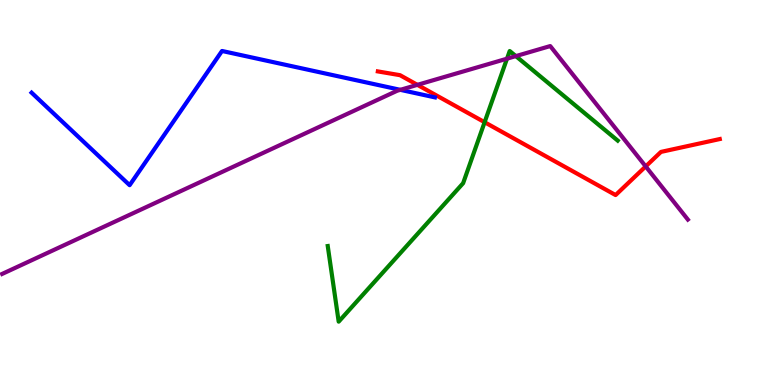[{'lines': ['blue', 'red'], 'intersections': []}, {'lines': ['green', 'red'], 'intersections': [{'x': 6.25, 'y': 6.83}]}, {'lines': ['purple', 'red'], 'intersections': [{'x': 5.39, 'y': 7.8}, {'x': 8.33, 'y': 5.68}]}, {'lines': ['blue', 'green'], 'intersections': []}, {'lines': ['blue', 'purple'], 'intersections': [{'x': 5.17, 'y': 7.67}]}, {'lines': ['green', 'purple'], 'intersections': [{'x': 6.54, 'y': 8.48}, {'x': 6.66, 'y': 8.54}]}]